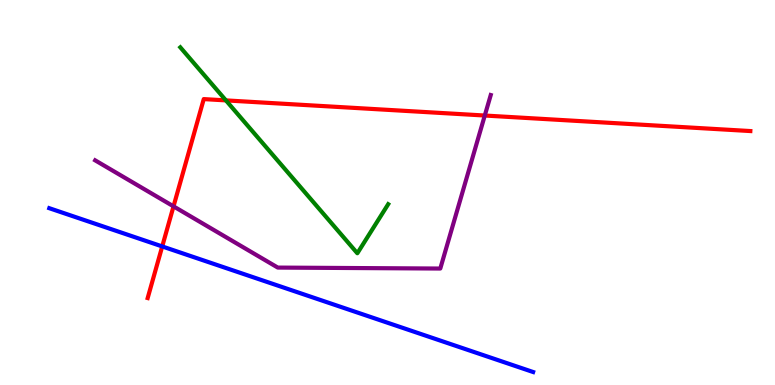[{'lines': ['blue', 'red'], 'intersections': [{'x': 2.09, 'y': 3.6}]}, {'lines': ['green', 'red'], 'intersections': [{'x': 2.92, 'y': 7.39}]}, {'lines': ['purple', 'red'], 'intersections': [{'x': 2.24, 'y': 4.64}, {'x': 6.26, 'y': 7.0}]}, {'lines': ['blue', 'green'], 'intersections': []}, {'lines': ['blue', 'purple'], 'intersections': []}, {'lines': ['green', 'purple'], 'intersections': []}]